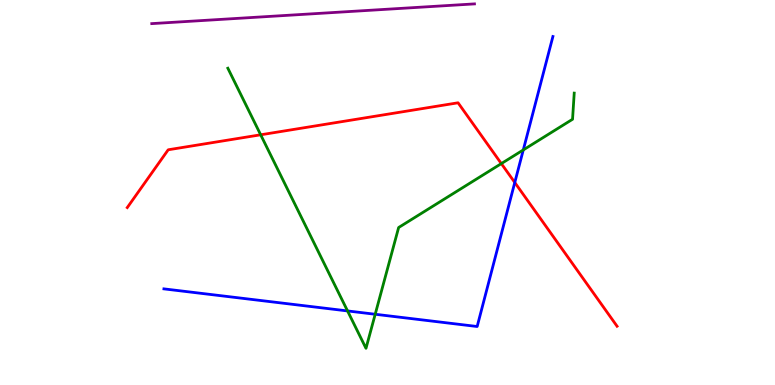[{'lines': ['blue', 'red'], 'intersections': [{'x': 6.64, 'y': 5.26}]}, {'lines': ['green', 'red'], 'intersections': [{'x': 3.36, 'y': 6.5}, {'x': 6.47, 'y': 5.75}]}, {'lines': ['purple', 'red'], 'intersections': []}, {'lines': ['blue', 'green'], 'intersections': [{'x': 4.48, 'y': 1.92}, {'x': 4.84, 'y': 1.84}, {'x': 6.75, 'y': 6.11}]}, {'lines': ['blue', 'purple'], 'intersections': []}, {'lines': ['green', 'purple'], 'intersections': []}]